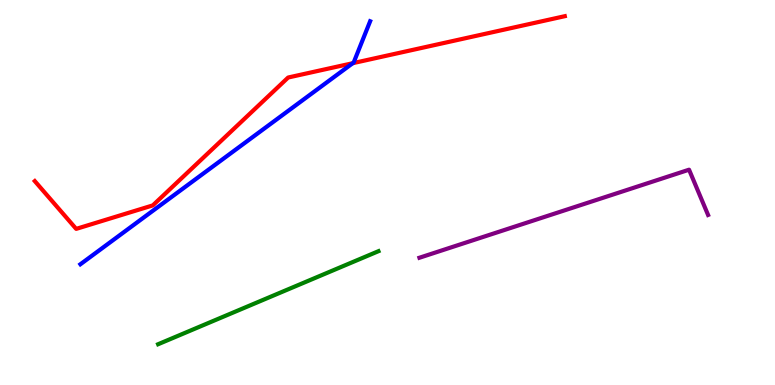[{'lines': ['blue', 'red'], 'intersections': [{'x': 4.55, 'y': 8.36}]}, {'lines': ['green', 'red'], 'intersections': []}, {'lines': ['purple', 'red'], 'intersections': []}, {'lines': ['blue', 'green'], 'intersections': []}, {'lines': ['blue', 'purple'], 'intersections': []}, {'lines': ['green', 'purple'], 'intersections': []}]